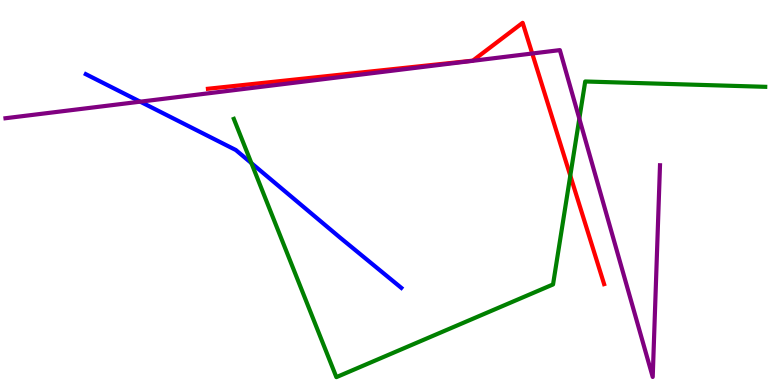[{'lines': ['blue', 'red'], 'intersections': []}, {'lines': ['green', 'red'], 'intersections': [{'x': 7.36, 'y': 5.44}]}, {'lines': ['purple', 'red'], 'intersections': [{'x': 6.87, 'y': 8.61}]}, {'lines': ['blue', 'green'], 'intersections': [{'x': 3.24, 'y': 5.76}]}, {'lines': ['blue', 'purple'], 'intersections': [{'x': 1.81, 'y': 7.36}]}, {'lines': ['green', 'purple'], 'intersections': [{'x': 7.48, 'y': 6.92}]}]